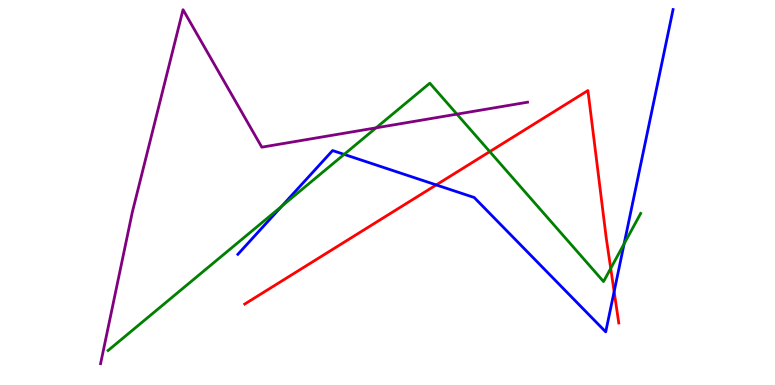[{'lines': ['blue', 'red'], 'intersections': [{'x': 5.63, 'y': 5.2}, {'x': 7.92, 'y': 2.43}]}, {'lines': ['green', 'red'], 'intersections': [{'x': 6.32, 'y': 6.06}, {'x': 7.88, 'y': 3.03}]}, {'lines': ['purple', 'red'], 'intersections': []}, {'lines': ['blue', 'green'], 'intersections': [{'x': 3.64, 'y': 4.65}, {'x': 4.44, 'y': 5.99}, {'x': 8.05, 'y': 3.67}]}, {'lines': ['blue', 'purple'], 'intersections': []}, {'lines': ['green', 'purple'], 'intersections': [{'x': 4.85, 'y': 6.68}, {'x': 5.9, 'y': 7.03}]}]